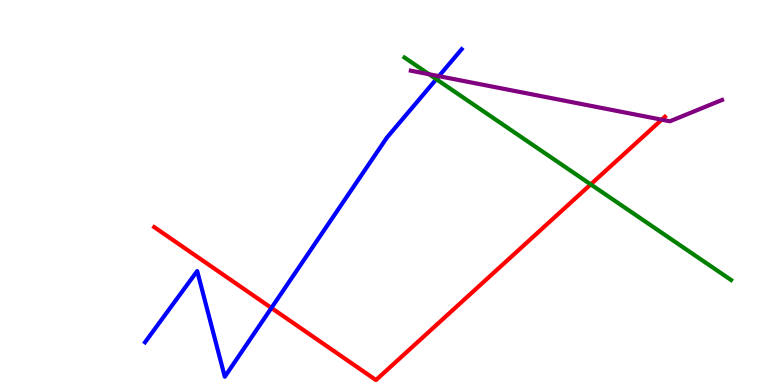[{'lines': ['blue', 'red'], 'intersections': [{'x': 3.5, 'y': 2.0}]}, {'lines': ['green', 'red'], 'intersections': [{'x': 7.62, 'y': 5.21}]}, {'lines': ['purple', 'red'], 'intersections': [{'x': 8.54, 'y': 6.89}]}, {'lines': ['blue', 'green'], 'intersections': [{'x': 5.63, 'y': 7.94}]}, {'lines': ['blue', 'purple'], 'intersections': [{'x': 5.66, 'y': 8.02}]}, {'lines': ['green', 'purple'], 'intersections': [{'x': 5.54, 'y': 8.07}]}]